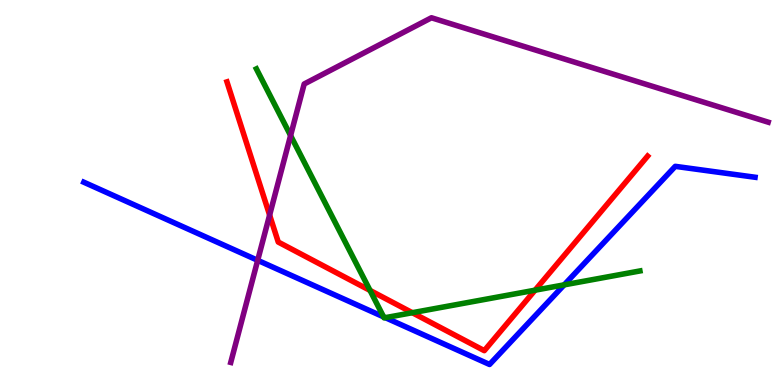[{'lines': ['blue', 'red'], 'intersections': []}, {'lines': ['green', 'red'], 'intersections': [{'x': 4.77, 'y': 2.46}, {'x': 5.32, 'y': 1.88}, {'x': 6.9, 'y': 2.46}]}, {'lines': ['purple', 'red'], 'intersections': [{'x': 3.48, 'y': 4.41}]}, {'lines': ['blue', 'green'], 'intersections': [{'x': 4.95, 'y': 1.77}, {'x': 4.97, 'y': 1.75}, {'x': 7.28, 'y': 2.6}]}, {'lines': ['blue', 'purple'], 'intersections': [{'x': 3.32, 'y': 3.24}]}, {'lines': ['green', 'purple'], 'intersections': [{'x': 3.75, 'y': 6.48}]}]